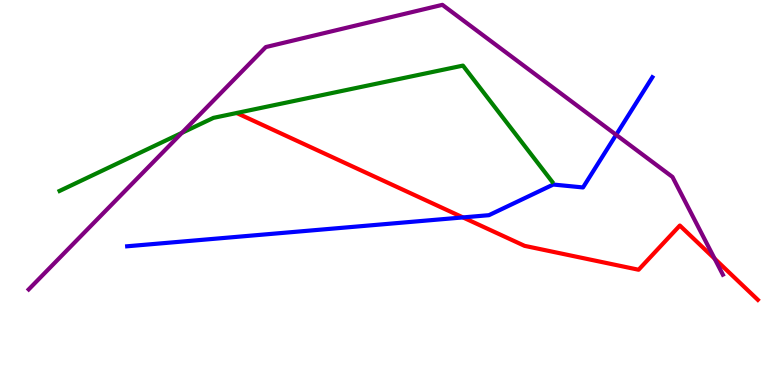[{'lines': ['blue', 'red'], 'intersections': [{'x': 5.97, 'y': 4.35}]}, {'lines': ['green', 'red'], 'intersections': []}, {'lines': ['purple', 'red'], 'intersections': [{'x': 9.22, 'y': 3.28}]}, {'lines': ['blue', 'green'], 'intersections': []}, {'lines': ['blue', 'purple'], 'intersections': [{'x': 7.95, 'y': 6.5}]}, {'lines': ['green', 'purple'], 'intersections': [{'x': 2.35, 'y': 6.55}]}]